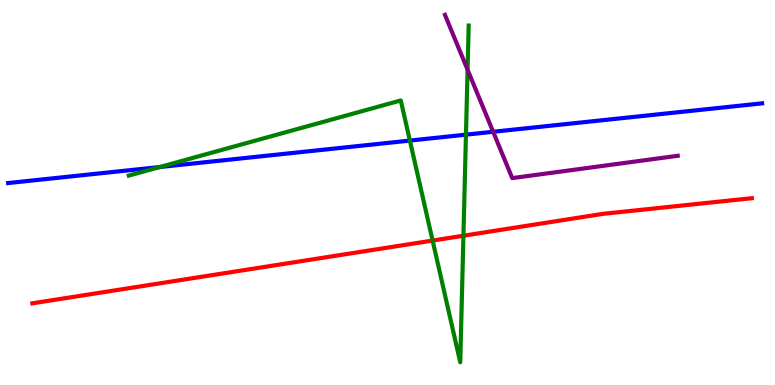[{'lines': ['blue', 'red'], 'intersections': []}, {'lines': ['green', 'red'], 'intersections': [{'x': 5.58, 'y': 3.75}, {'x': 5.98, 'y': 3.88}]}, {'lines': ['purple', 'red'], 'intersections': []}, {'lines': ['blue', 'green'], 'intersections': [{'x': 2.06, 'y': 5.66}, {'x': 5.29, 'y': 6.35}, {'x': 6.01, 'y': 6.5}]}, {'lines': ['blue', 'purple'], 'intersections': [{'x': 6.36, 'y': 6.58}]}, {'lines': ['green', 'purple'], 'intersections': [{'x': 6.03, 'y': 8.19}]}]